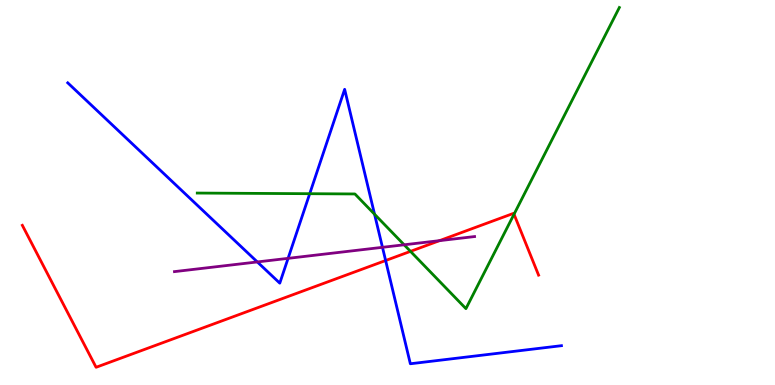[{'lines': ['blue', 'red'], 'intersections': [{'x': 4.98, 'y': 3.23}]}, {'lines': ['green', 'red'], 'intersections': [{'x': 5.3, 'y': 3.47}, {'x': 6.63, 'y': 4.44}]}, {'lines': ['purple', 'red'], 'intersections': [{'x': 5.67, 'y': 3.75}]}, {'lines': ['blue', 'green'], 'intersections': [{'x': 4.0, 'y': 4.97}, {'x': 4.83, 'y': 4.44}]}, {'lines': ['blue', 'purple'], 'intersections': [{'x': 3.32, 'y': 3.2}, {'x': 3.72, 'y': 3.29}, {'x': 4.94, 'y': 3.58}]}, {'lines': ['green', 'purple'], 'intersections': [{'x': 5.21, 'y': 3.64}]}]